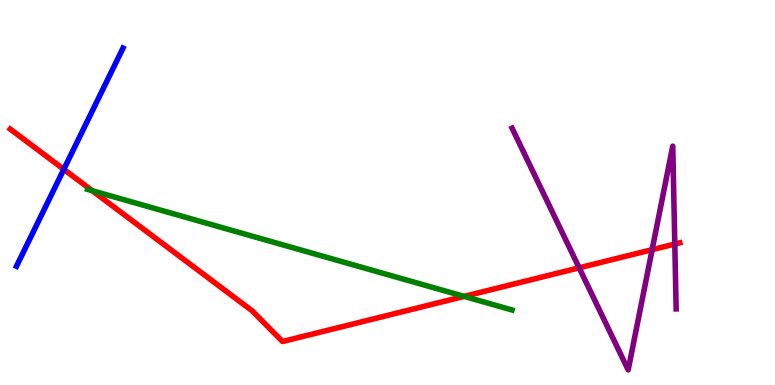[{'lines': ['blue', 'red'], 'intersections': [{'x': 0.823, 'y': 5.6}]}, {'lines': ['green', 'red'], 'intersections': [{'x': 1.19, 'y': 5.05}, {'x': 5.99, 'y': 2.3}]}, {'lines': ['purple', 'red'], 'intersections': [{'x': 7.47, 'y': 3.04}, {'x': 8.41, 'y': 3.51}, {'x': 8.71, 'y': 3.66}]}, {'lines': ['blue', 'green'], 'intersections': []}, {'lines': ['blue', 'purple'], 'intersections': []}, {'lines': ['green', 'purple'], 'intersections': []}]